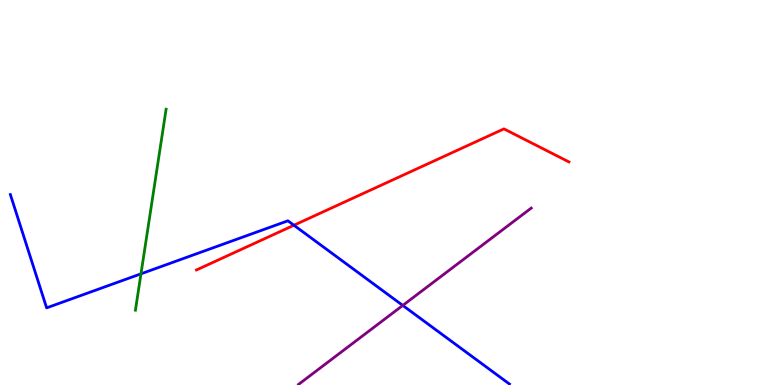[{'lines': ['blue', 'red'], 'intersections': [{'x': 3.79, 'y': 4.15}]}, {'lines': ['green', 'red'], 'intersections': []}, {'lines': ['purple', 'red'], 'intersections': []}, {'lines': ['blue', 'green'], 'intersections': [{'x': 1.82, 'y': 2.89}]}, {'lines': ['blue', 'purple'], 'intersections': [{'x': 5.2, 'y': 2.07}]}, {'lines': ['green', 'purple'], 'intersections': []}]